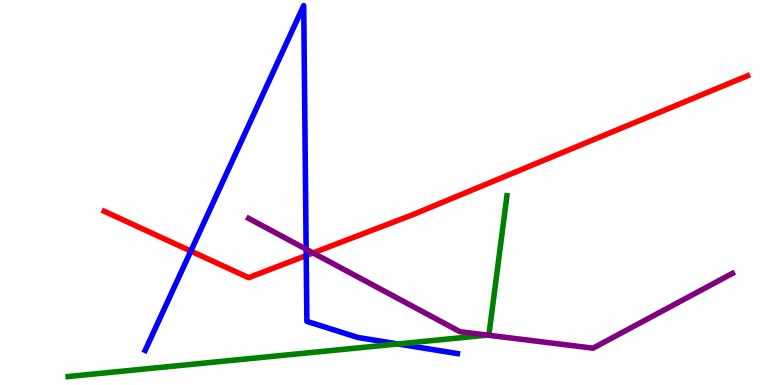[{'lines': ['blue', 'red'], 'intersections': [{'x': 2.46, 'y': 3.48}, {'x': 3.95, 'y': 3.36}]}, {'lines': ['green', 'red'], 'intersections': []}, {'lines': ['purple', 'red'], 'intersections': [{'x': 4.04, 'y': 3.43}]}, {'lines': ['blue', 'green'], 'intersections': [{'x': 5.13, 'y': 1.07}]}, {'lines': ['blue', 'purple'], 'intersections': [{'x': 3.95, 'y': 3.53}]}, {'lines': ['green', 'purple'], 'intersections': [{'x': 6.29, 'y': 1.3}]}]